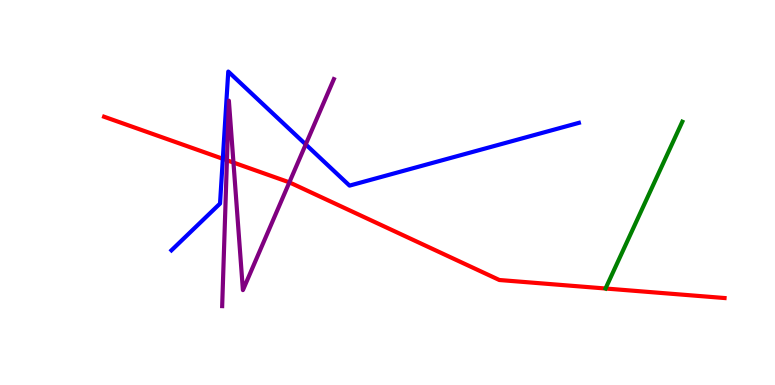[{'lines': ['blue', 'red'], 'intersections': [{'x': 2.88, 'y': 5.88}]}, {'lines': ['green', 'red'], 'intersections': []}, {'lines': ['purple', 'red'], 'intersections': [{'x': 2.93, 'y': 5.84}, {'x': 3.01, 'y': 5.78}, {'x': 3.73, 'y': 5.26}]}, {'lines': ['blue', 'green'], 'intersections': []}, {'lines': ['blue', 'purple'], 'intersections': [{'x': 3.94, 'y': 6.25}]}, {'lines': ['green', 'purple'], 'intersections': []}]